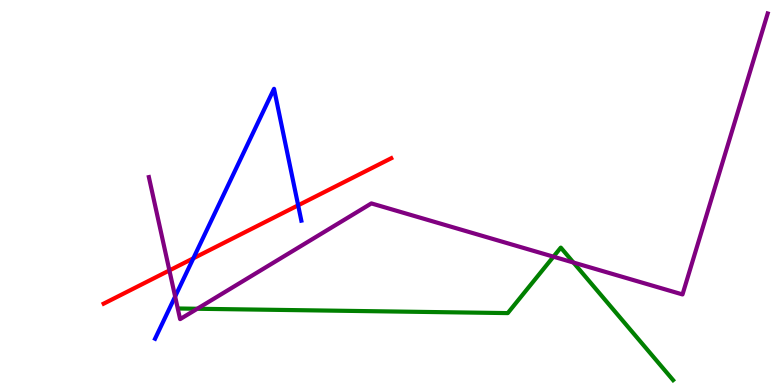[{'lines': ['blue', 'red'], 'intersections': [{'x': 2.49, 'y': 3.29}, {'x': 3.85, 'y': 4.67}]}, {'lines': ['green', 'red'], 'intersections': []}, {'lines': ['purple', 'red'], 'intersections': [{'x': 2.19, 'y': 2.98}]}, {'lines': ['blue', 'green'], 'intersections': []}, {'lines': ['blue', 'purple'], 'intersections': [{'x': 2.26, 'y': 2.3}]}, {'lines': ['green', 'purple'], 'intersections': [{'x': 2.55, 'y': 1.98}, {'x': 7.14, 'y': 3.33}, {'x': 7.4, 'y': 3.18}]}]